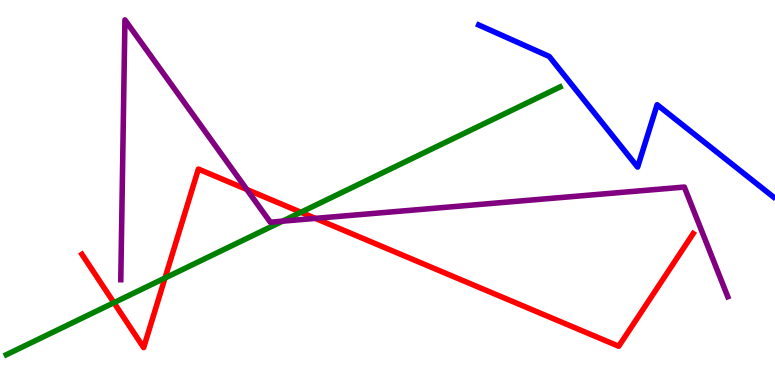[{'lines': ['blue', 'red'], 'intersections': []}, {'lines': ['green', 'red'], 'intersections': [{'x': 1.47, 'y': 2.14}, {'x': 2.13, 'y': 2.78}, {'x': 3.88, 'y': 4.49}]}, {'lines': ['purple', 'red'], 'intersections': [{'x': 3.18, 'y': 5.08}, {'x': 4.07, 'y': 4.33}]}, {'lines': ['blue', 'green'], 'intersections': []}, {'lines': ['blue', 'purple'], 'intersections': []}, {'lines': ['green', 'purple'], 'intersections': [{'x': 3.65, 'y': 4.26}]}]